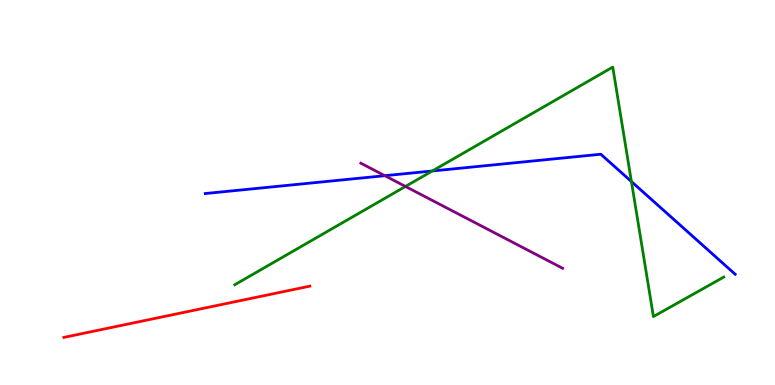[{'lines': ['blue', 'red'], 'intersections': []}, {'lines': ['green', 'red'], 'intersections': []}, {'lines': ['purple', 'red'], 'intersections': []}, {'lines': ['blue', 'green'], 'intersections': [{'x': 5.58, 'y': 5.56}, {'x': 8.15, 'y': 5.28}]}, {'lines': ['blue', 'purple'], 'intersections': [{'x': 4.97, 'y': 5.44}]}, {'lines': ['green', 'purple'], 'intersections': [{'x': 5.23, 'y': 5.16}]}]